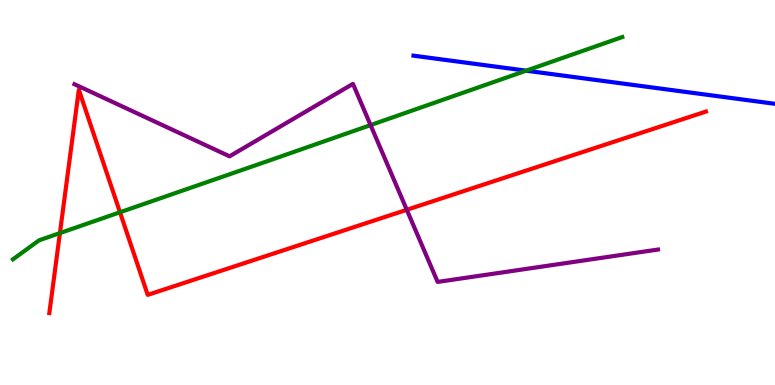[{'lines': ['blue', 'red'], 'intersections': []}, {'lines': ['green', 'red'], 'intersections': [{'x': 0.773, 'y': 3.95}, {'x': 1.55, 'y': 4.49}]}, {'lines': ['purple', 'red'], 'intersections': [{'x': 5.25, 'y': 4.55}]}, {'lines': ['blue', 'green'], 'intersections': [{'x': 6.79, 'y': 8.16}]}, {'lines': ['blue', 'purple'], 'intersections': []}, {'lines': ['green', 'purple'], 'intersections': [{'x': 4.78, 'y': 6.75}]}]